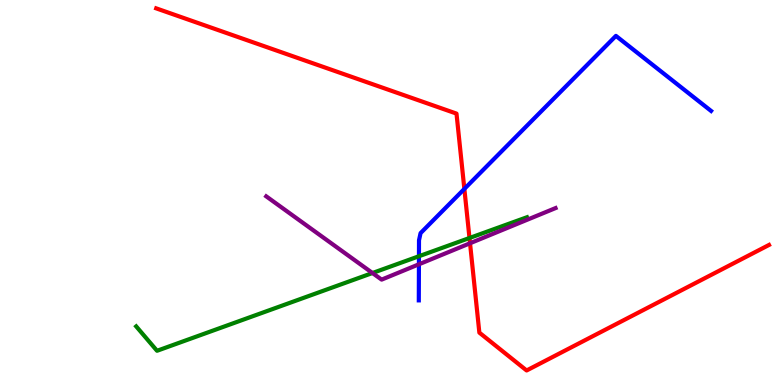[{'lines': ['blue', 'red'], 'intersections': [{'x': 5.99, 'y': 5.09}]}, {'lines': ['green', 'red'], 'intersections': [{'x': 6.06, 'y': 3.82}]}, {'lines': ['purple', 'red'], 'intersections': [{'x': 6.06, 'y': 3.68}]}, {'lines': ['blue', 'green'], 'intersections': [{'x': 5.41, 'y': 3.34}]}, {'lines': ['blue', 'purple'], 'intersections': [{'x': 5.41, 'y': 3.14}]}, {'lines': ['green', 'purple'], 'intersections': [{'x': 4.81, 'y': 2.91}]}]